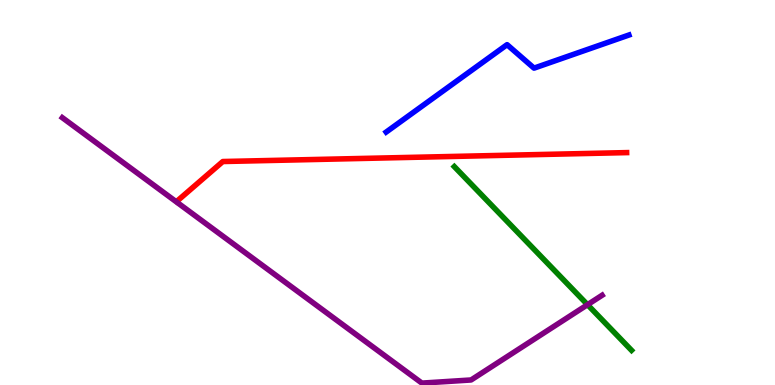[{'lines': ['blue', 'red'], 'intersections': []}, {'lines': ['green', 'red'], 'intersections': []}, {'lines': ['purple', 'red'], 'intersections': []}, {'lines': ['blue', 'green'], 'intersections': []}, {'lines': ['blue', 'purple'], 'intersections': []}, {'lines': ['green', 'purple'], 'intersections': [{'x': 7.58, 'y': 2.09}]}]